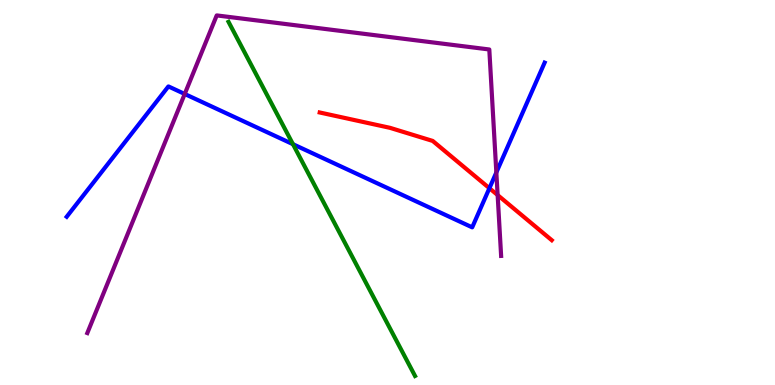[{'lines': ['blue', 'red'], 'intersections': [{'x': 6.31, 'y': 5.11}]}, {'lines': ['green', 'red'], 'intersections': []}, {'lines': ['purple', 'red'], 'intersections': [{'x': 6.42, 'y': 4.93}]}, {'lines': ['blue', 'green'], 'intersections': [{'x': 3.78, 'y': 6.25}]}, {'lines': ['blue', 'purple'], 'intersections': [{'x': 2.38, 'y': 7.56}, {'x': 6.4, 'y': 5.52}]}, {'lines': ['green', 'purple'], 'intersections': []}]